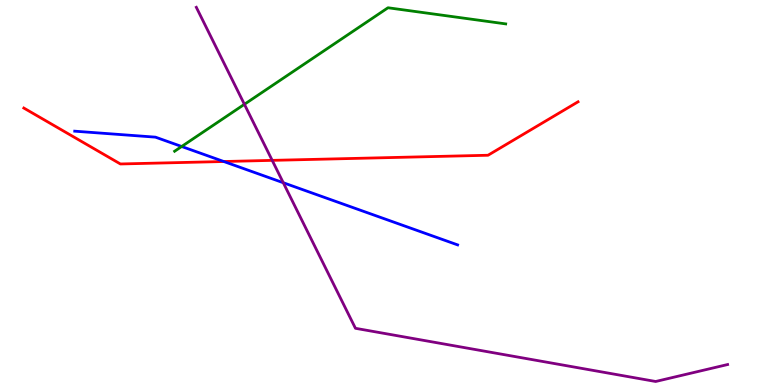[{'lines': ['blue', 'red'], 'intersections': [{'x': 2.89, 'y': 5.8}]}, {'lines': ['green', 'red'], 'intersections': []}, {'lines': ['purple', 'red'], 'intersections': [{'x': 3.51, 'y': 5.83}]}, {'lines': ['blue', 'green'], 'intersections': [{'x': 2.34, 'y': 6.19}]}, {'lines': ['blue', 'purple'], 'intersections': [{'x': 3.66, 'y': 5.25}]}, {'lines': ['green', 'purple'], 'intersections': [{'x': 3.15, 'y': 7.29}]}]